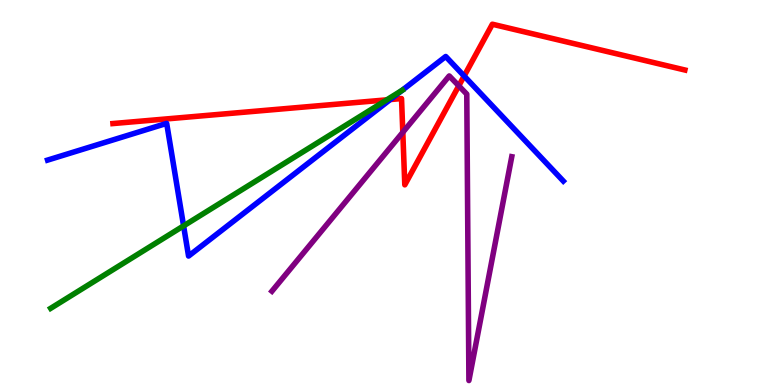[{'lines': ['blue', 'red'], 'intersections': [{'x': 5.04, 'y': 7.41}, {'x': 5.99, 'y': 8.03}]}, {'lines': ['green', 'red'], 'intersections': [{'x': 4.99, 'y': 7.41}]}, {'lines': ['purple', 'red'], 'intersections': [{'x': 5.2, 'y': 6.56}, {'x': 5.92, 'y': 7.77}]}, {'lines': ['blue', 'green'], 'intersections': [{'x': 2.37, 'y': 4.13}]}, {'lines': ['blue', 'purple'], 'intersections': []}, {'lines': ['green', 'purple'], 'intersections': []}]